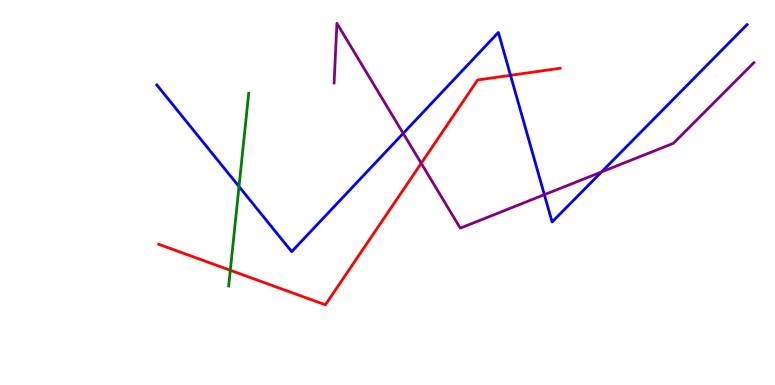[{'lines': ['blue', 'red'], 'intersections': [{'x': 6.59, 'y': 8.04}]}, {'lines': ['green', 'red'], 'intersections': [{'x': 2.97, 'y': 2.98}]}, {'lines': ['purple', 'red'], 'intersections': [{'x': 5.44, 'y': 5.76}]}, {'lines': ['blue', 'green'], 'intersections': [{'x': 3.08, 'y': 5.15}]}, {'lines': ['blue', 'purple'], 'intersections': [{'x': 5.2, 'y': 6.54}, {'x': 7.02, 'y': 4.94}, {'x': 7.76, 'y': 5.53}]}, {'lines': ['green', 'purple'], 'intersections': []}]